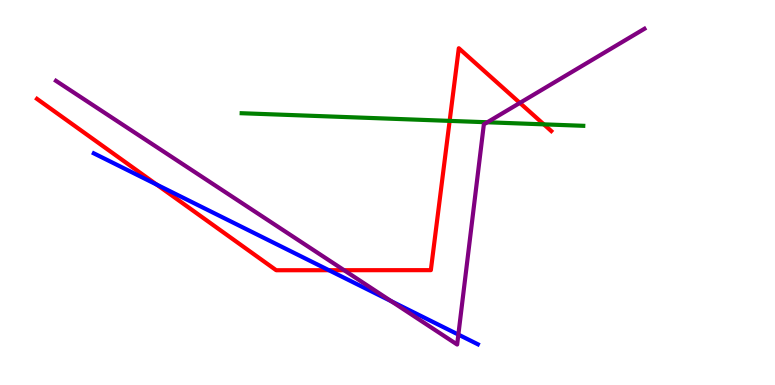[{'lines': ['blue', 'red'], 'intersections': [{'x': 2.02, 'y': 5.21}, {'x': 4.24, 'y': 2.98}]}, {'lines': ['green', 'red'], 'intersections': [{'x': 5.8, 'y': 6.86}, {'x': 7.02, 'y': 6.77}]}, {'lines': ['purple', 'red'], 'intersections': [{'x': 4.44, 'y': 2.98}, {'x': 6.71, 'y': 7.33}]}, {'lines': ['blue', 'green'], 'intersections': []}, {'lines': ['blue', 'purple'], 'intersections': [{'x': 5.05, 'y': 2.18}, {'x': 5.91, 'y': 1.31}]}, {'lines': ['green', 'purple'], 'intersections': [{'x': 6.29, 'y': 6.82}]}]